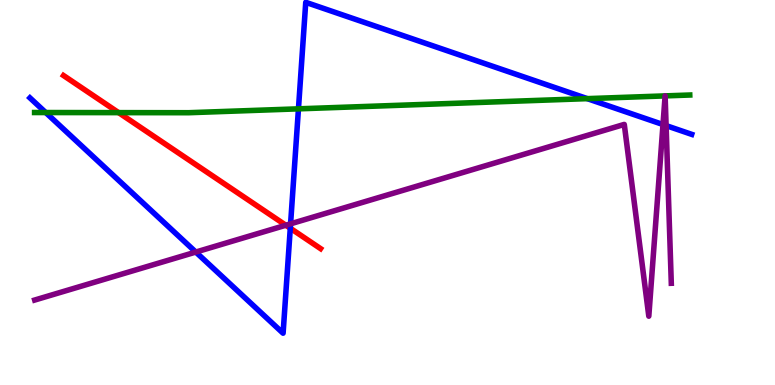[{'lines': ['blue', 'red'], 'intersections': [{'x': 3.75, 'y': 4.07}]}, {'lines': ['green', 'red'], 'intersections': [{'x': 1.53, 'y': 7.07}]}, {'lines': ['purple', 'red'], 'intersections': [{'x': 3.69, 'y': 4.15}]}, {'lines': ['blue', 'green'], 'intersections': [{'x': 0.59, 'y': 7.08}, {'x': 3.85, 'y': 7.17}, {'x': 7.58, 'y': 7.44}]}, {'lines': ['blue', 'purple'], 'intersections': [{'x': 2.53, 'y': 3.45}, {'x': 3.75, 'y': 4.19}, {'x': 8.55, 'y': 6.77}, {'x': 8.59, 'y': 6.74}]}, {'lines': ['green', 'purple'], 'intersections': [{'x': 8.58, 'y': 7.51}, {'x': 8.58, 'y': 7.51}]}]